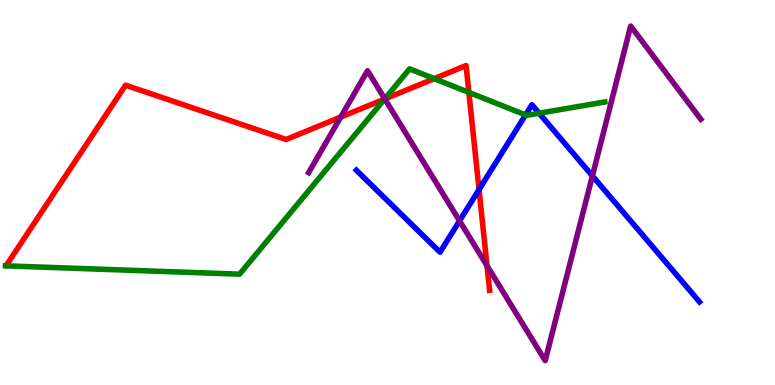[{'lines': ['blue', 'red'], 'intersections': [{'x': 6.18, 'y': 5.08}]}, {'lines': ['green', 'red'], 'intersections': [{'x': 4.96, 'y': 7.43}, {'x': 5.6, 'y': 7.96}, {'x': 6.05, 'y': 7.6}]}, {'lines': ['purple', 'red'], 'intersections': [{'x': 4.4, 'y': 6.96}, {'x': 4.97, 'y': 7.43}, {'x': 6.28, 'y': 3.1}]}, {'lines': ['blue', 'green'], 'intersections': [{'x': 6.78, 'y': 7.01}, {'x': 6.96, 'y': 7.06}]}, {'lines': ['blue', 'purple'], 'intersections': [{'x': 5.93, 'y': 4.26}, {'x': 7.64, 'y': 5.43}]}, {'lines': ['green', 'purple'], 'intersections': [{'x': 4.96, 'y': 7.43}]}]